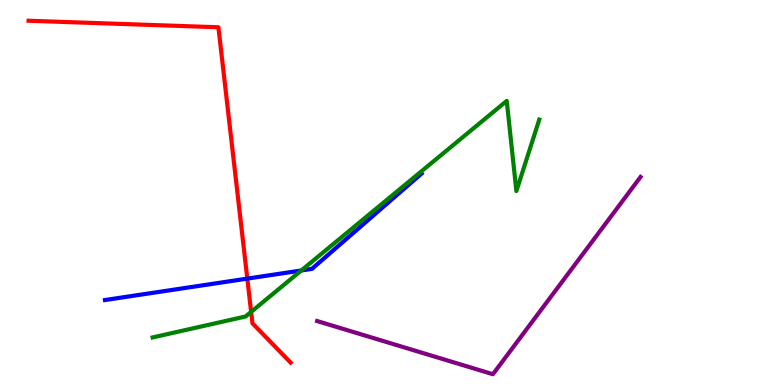[{'lines': ['blue', 'red'], 'intersections': [{'x': 3.19, 'y': 2.76}]}, {'lines': ['green', 'red'], 'intersections': [{'x': 3.24, 'y': 1.9}]}, {'lines': ['purple', 'red'], 'intersections': []}, {'lines': ['blue', 'green'], 'intersections': [{'x': 3.89, 'y': 2.97}]}, {'lines': ['blue', 'purple'], 'intersections': []}, {'lines': ['green', 'purple'], 'intersections': []}]